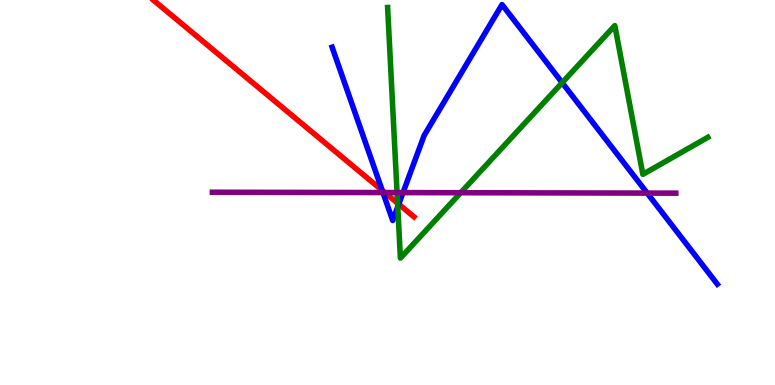[{'lines': ['blue', 'red'], 'intersections': [{'x': 4.93, 'y': 5.05}, {'x': 5.15, 'y': 4.7}]}, {'lines': ['green', 'red'], 'intersections': [{'x': 5.13, 'y': 4.72}]}, {'lines': ['purple', 'red'], 'intersections': [{'x': 4.97, 'y': 5.0}]}, {'lines': ['blue', 'green'], 'intersections': [{'x': 5.13, 'y': 4.63}, {'x': 7.25, 'y': 7.85}]}, {'lines': ['blue', 'purple'], 'intersections': [{'x': 4.94, 'y': 5.0}, {'x': 5.2, 'y': 5.0}, {'x': 8.35, 'y': 4.98}]}, {'lines': ['green', 'purple'], 'intersections': [{'x': 5.12, 'y': 5.0}, {'x': 5.94, 'y': 4.99}]}]